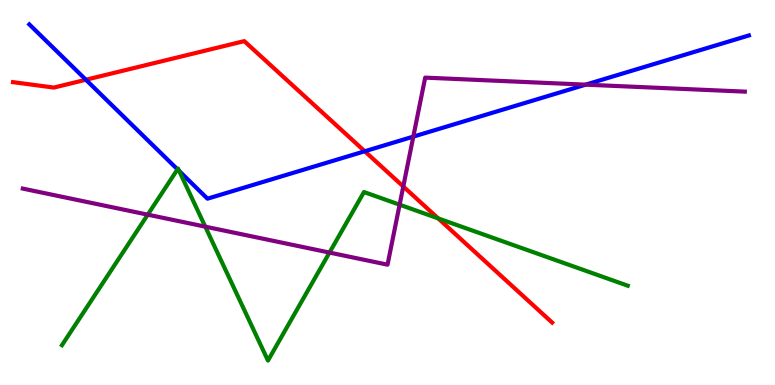[{'lines': ['blue', 'red'], 'intersections': [{'x': 1.11, 'y': 7.93}, {'x': 4.71, 'y': 6.07}]}, {'lines': ['green', 'red'], 'intersections': [{'x': 5.65, 'y': 4.33}]}, {'lines': ['purple', 'red'], 'intersections': [{'x': 5.2, 'y': 5.16}]}, {'lines': ['blue', 'green'], 'intersections': [{'x': 2.29, 'y': 5.6}, {'x': 2.31, 'y': 5.56}]}, {'lines': ['blue', 'purple'], 'intersections': [{'x': 5.33, 'y': 6.45}, {'x': 7.56, 'y': 7.8}]}, {'lines': ['green', 'purple'], 'intersections': [{'x': 1.91, 'y': 4.42}, {'x': 2.65, 'y': 4.11}, {'x': 4.25, 'y': 3.44}, {'x': 5.16, 'y': 4.68}]}]